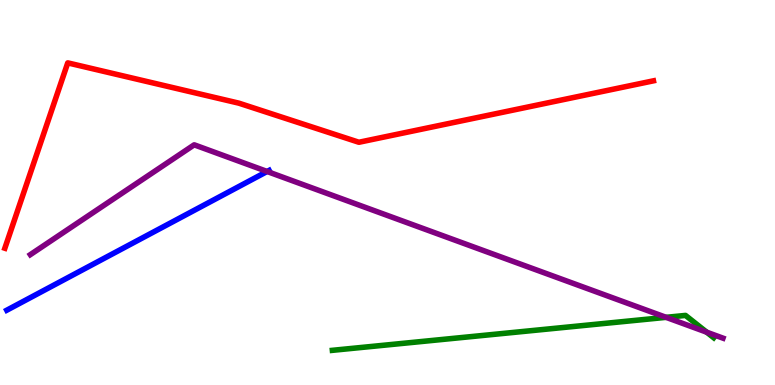[{'lines': ['blue', 'red'], 'intersections': []}, {'lines': ['green', 'red'], 'intersections': []}, {'lines': ['purple', 'red'], 'intersections': []}, {'lines': ['blue', 'green'], 'intersections': []}, {'lines': ['blue', 'purple'], 'intersections': [{'x': 3.45, 'y': 5.55}]}, {'lines': ['green', 'purple'], 'intersections': [{'x': 8.59, 'y': 1.76}, {'x': 9.12, 'y': 1.37}]}]